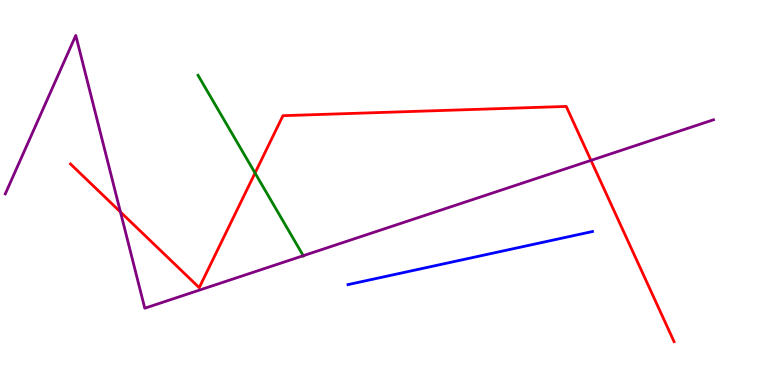[{'lines': ['blue', 'red'], 'intersections': []}, {'lines': ['green', 'red'], 'intersections': [{'x': 3.29, 'y': 5.51}]}, {'lines': ['purple', 'red'], 'intersections': [{'x': 1.55, 'y': 4.49}, {'x': 7.63, 'y': 5.83}]}, {'lines': ['blue', 'green'], 'intersections': []}, {'lines': ['blue', 'purple'], 'intersections': []}, {'lines': ['green', 'purple'], 'intersections': [{'x': 3.91, 'y': 3.36}]}]